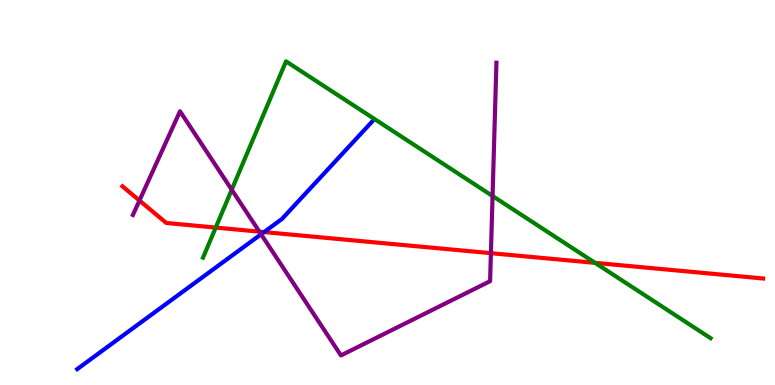[{'lines': ['blue', 'red'], 'intersections': [{'x': 3.41, 'y': 3.97}]}, {'lines': ['green', 'red'], 'intersections': [{'x': 2.78, 'y': 4.09}, {'x': 7.68, 'y': 3.17}]}, {'lines': ['purple', 'red'], 'intersections': [{'x': 1.8, 'y': 4.79}, {'x': 3.35, 'y': 3.98}, {'x': 6.33, 'y': 3.42}]}, {'lines': ['blue', 'green'], 'intersections': []}, {'lines': ['blue', 'purple'], 'intersections': [{'x': 3.37, 'y': 3.92}]}, {'lines': ['green', 'purple'], 'intersections': [{'x': 2.99, 'y': 5.07}, {'x': 6.36, 'y': 4.91}]}]